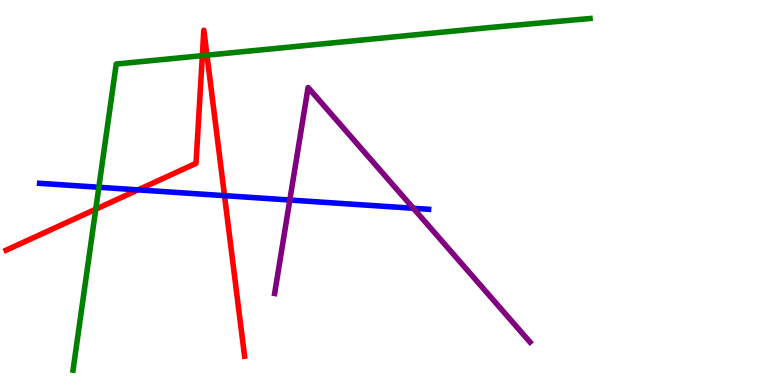[{'lines': ['blue', 'red'], 'intersections': [{'x': 1.78, 'y': 5.07}, {'x': 2.9, 'y': 4.92}]}, {'lines': ['green', 'red'], 'intersections': [{'x': 1.24, 'y': 4.57}, {'x': 2.61, 'y': 8.55}, {'x': 2.67, 'y': 8.57}]}, {'lines': ['purple', 'red'], 'intersections': []}, {'lines': ['blue', 'green'], 'intersections': [{'x': 1.28, 'y': 5.14}]}, {'lines': ['blue', 'purple'], 'intersections': [{'x': 3.74, 'y': 4.8}, {'x': 5.33, 'y': 4.59}]}, {'lines': ['green', 'purple'], 'intersections': []}]